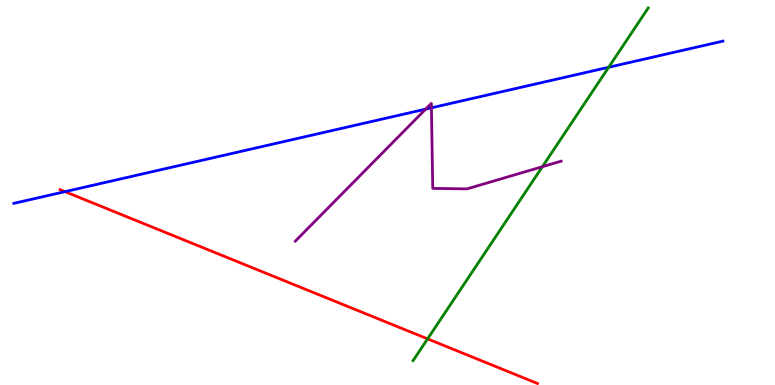[{'lines': ['blue', 'red'], 'intersections': [{'x': 0.839, 'y': 5.02}]}, {'lines': ['green', 'red'], 'intersections': [{'x': 5.52, 'y': 1.2}]}, {'lines': ['purple', 'red'], 'intersections': []}, {'lines': ['blue', 'green'], 'intersections': [{'x': 7.85, 'y': 8.25}]}, {'lines': ['blue', 'purple'], 'intersections': [{'x': 5.49, 'y': 7.17}, {'x': 5.57, 'y': 7.2}]}, {'lines': ['green', 'purple'], 'intersections': [{'x': 7.0, 'y': 5.67}]}]